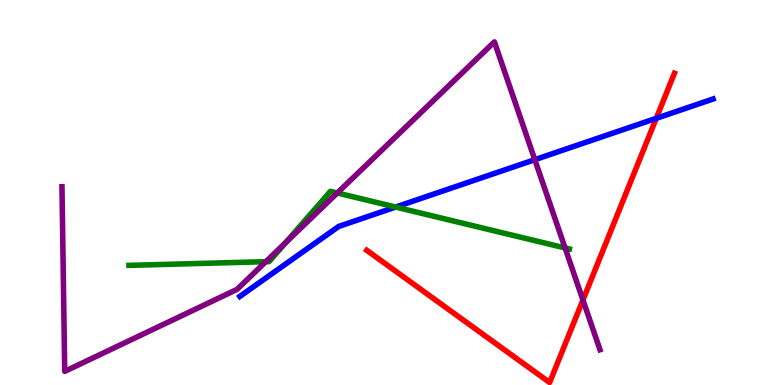[{'lines': ['blue', 'red'], 'intersections': [{'x': 8.47, 'y': 6.93}]}, {'lines': ['green', 'red'], 'intersections': []}, {'lines': ['purple', 'red'], 'intersections': [{'x': 7.52, 'y': 2.21}]}, {'lines': ['blue', 'green'], 'intersections': [{'x': 5.11, 'y': 4.62}]}, {'lines': ['blue', 'purple'], 'intersections': [{'x': 6.9, 'y': 5.85}]}, {'lines': ['green', 'purple'], 'intersections': [{'x': 3.43, 'y': 3.2}, {'x': 3.69, 'y': 3.7}, {'x': 4.35, 'y': 4.99}, {'x': 7.29, 'y': 3.56}]}]